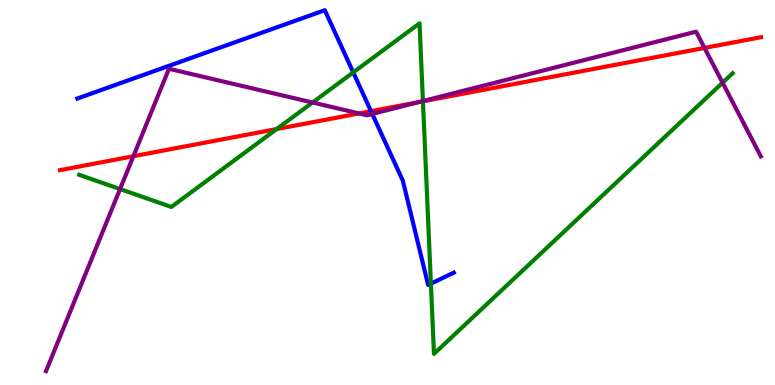[{'lines': ['blue', 'red'], 'intersections': [{'x': 4.79, 'y': 7.11}]}, {'lines': ['green', 'red'], 'intersections': [{'x': 3.57, 'y': 6.65}, {'x': 5.46, 'y': 7.37}]}, {'lines': ['purple', 'red'], 'intersections': [{'x': 1.72, 'y': 5.94}, {'x': 4.63, 'y': 7.05}, {'x': 5.4, 'y': 7.35}, {'x': 9.09, 'y': 8.76}]}, {'lines': ['blue', 'green'], 'intersections': [{'x': 4.56, 'y': 8.12}, {'x': 5.56, 'y': 2.63}]}, {'lines': ['blue', 'purple'], 'intersections': [{'x': 4.8, 'y': 7.04}]}, {'lines': ['green', 'purple'], 'intersections': [{'x': 1.55, 'y': 5.09}, {'x': 4.03, 'y': 7.34}, {'x': 5.46, 'y': 7.38}, {'x': 9.32, 'y': 7.85}]}]